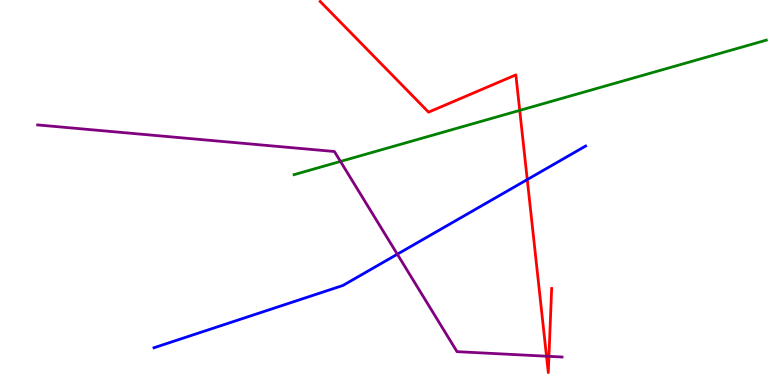[{'lines': ['blue', 'red'], 'intersections': [{'x': 6.8, 'y': 5.34}]}, {'lines': ['green', 'red'], 'intersections': [{'x': 6.71, 'y': 7.13}]}, {'lines': ['purple', 'red'], 'intersections': [{'x': 7.05, 'y': 0.748}, {'x': 7.08, 'y': 0.744}]}, {'lines': ['blue', 'green'], 'intersections': []}, {'lines': ['blue', 'purple'], 'intersections': [{'x': 5.13, 'y': 3.4}]}, {'lines': ['green', 'purple'], 'intersections': [{'x': 4.39, 'y': 5.81}]}]